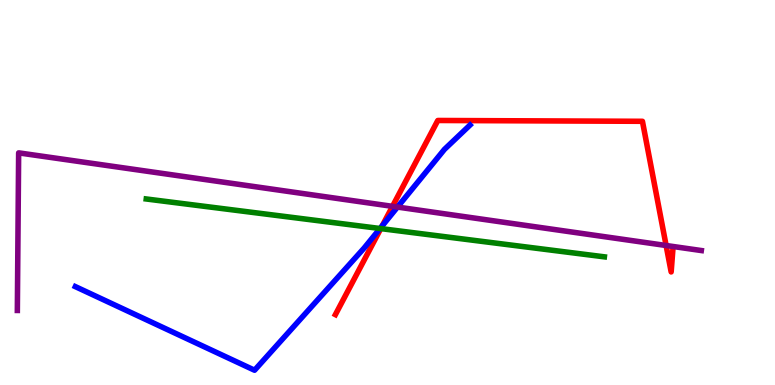[{'lines': ['blue', 'red'], 'intersections': [{'x': 4.93, 'y': 4.14}]}, {'lines': ['green', 'red'], 'intersections': [{'x': 4.91, 'y': 4.06}]}, {'lines': ['purple', 'red'], 'intersections': [{'x': 5.06, 'y': 4.64}, {'x': 8.6, 'y': 3.62}]}, {'lines': ['blue', 'green'], 'intersections': [{'x': 4.9, 'y': 4.06}]}, {'lines': ['blue', 'purple'], 'intersections': [{'x': 5.13, 'y': 4.62}]}, {'lines': ['green', 'purple'], 'intersections': []}]